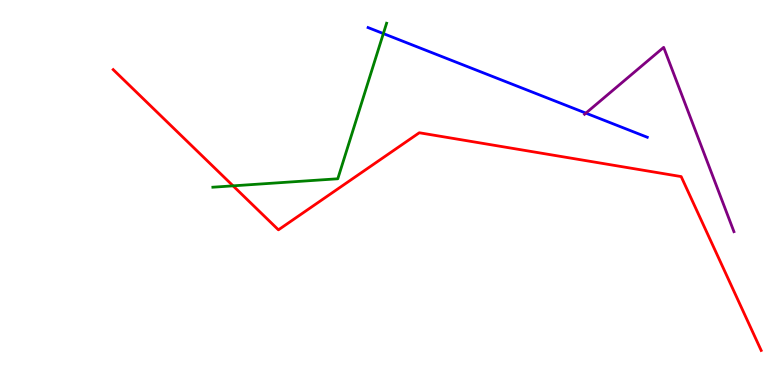[{'lines': ['blue', 'red'], 'intersections': []}, {'lines': ['green', 'red'], 'intersections': [{'x': 3.01, 'y': 5.17}]}, {'lines': ['purple', 'red'], 'intersections': []}, {'lines': ['blue', 'green'], 'intersections': [{'x': 4.95, 'y': 9.13}]}, {'lines': ['blue', 'purple'], 'intersections': [{'x': 7.56, 'y': 7.06}]}, {'lines': ['green', 'purple'], 'intersections': []}]